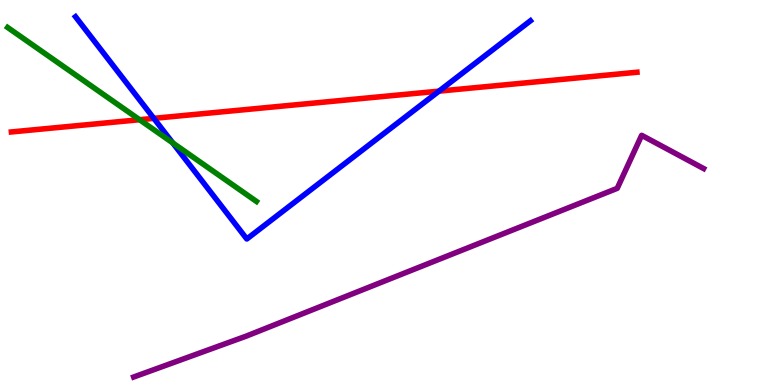[{'lines': ['blue', 'red'], 'intersections': [{'x': 1.98, 'y': 6.93}, {'x': 5.66, 'y': 7.63}]}, {'lines': ['green', 'red'], 'intersections': [{'x': 1.8, 'y': 6.89}]}, {'lines': ['purple', 'red'], 'intersections': []}, {'lines': ['blue', 'green'], 'intersections': [{'x': 2.23, 'y': 6.29}]}, {'lines': ['blue', 'purple'], 'intersections': []}, {'lines': ['green', 'purple'], 'intersections': []}]